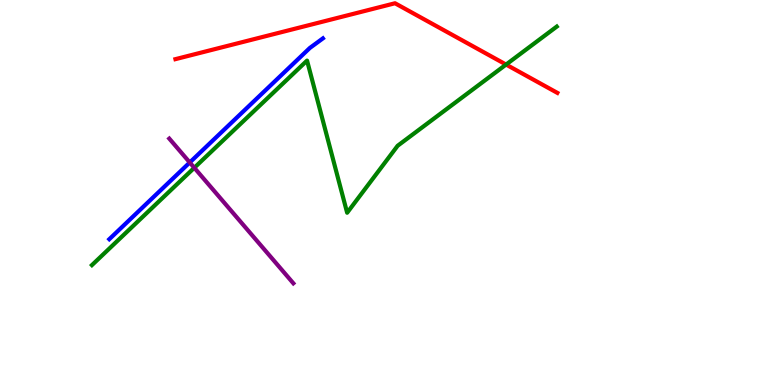[{'lines': ['blue', 'red'], 'intersections': []}, {'lines': ['green', 'red'], 'intersections': [{'x': 6.53, 'y': 8.32}]}, {'lines': ['purple', 'red'], 'intersections': []}, {'lines': ['blue', 'green'], 'intersections': []}, {'lines': ['blue', 'purple'], 'intersections': [{'x': 2.45, 'y': 5.78}]}, {'lines': ['green', 'purple'], 'intersections': [{'x': 2.51, 'y': 5.64}]}]